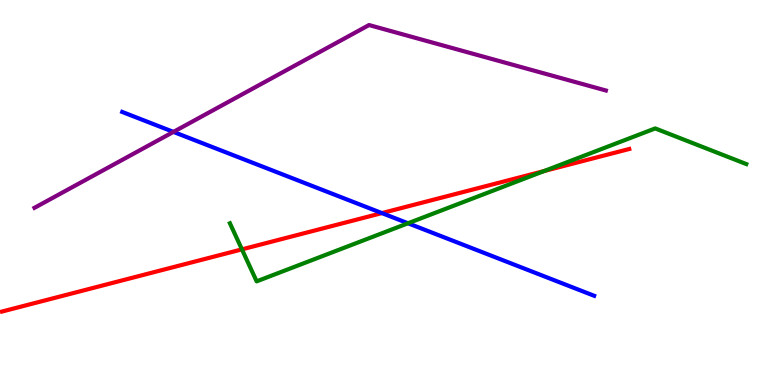[{'lines': ['blue', 'red'], 'intersections': [{'x': 4.93, 'y': 4.47}]}, {'lines': ['green', 'red'], 'intersections': [{'x': 3.12, 'y': 3.52}, {'x': 7.02, 'y': 5.56}]}, {'lines': ['purple', 'red'], 'intersections': []}, {'lines': ['blue', 'green'], 'intersections': [{'x': 5.26, 'y': 4.2}]}, {'lines': ['blue', 'purple'], 'intersections': [{'x': 2.24, 'y': 6.57}]}, {'lines': ['green', 'purple'], 'intersections': []}]